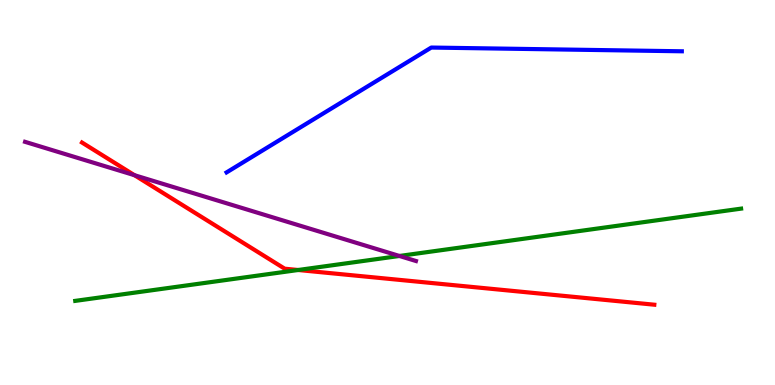[{'lines': ['blue', 'red'], 'intersections': []}, {'lines': ['green', 'red'], 'intersections': [{'x': 3.85, 'y': 2.99}]}, {'lines': ['purple', 'red'], 'intersections': [{'x': 1.74, 'y': 5.45}]}, {'lines': ['blue', 'green'], 'intersections': []}, {'lines': ['blue', 'purple'], 'intersections': []}, {'lines': ['green', 'purple'], 'intersections': [{'x': 5.15, 'y': 3.35}]}]